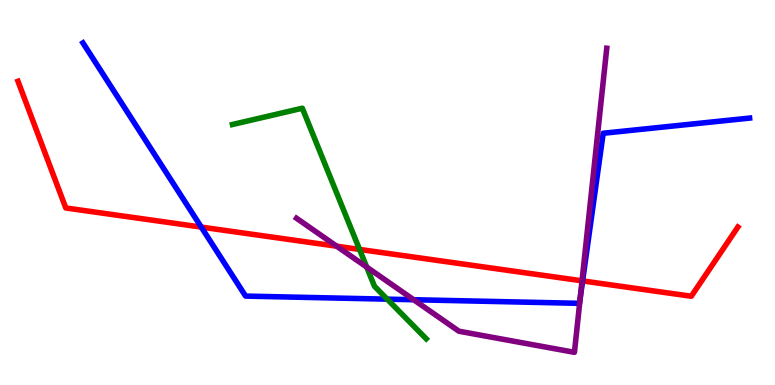[{'lines': ['blue', 'red'], 'intersections': [{'x': 2.6, 'y': 4.1}, {'x': 7.52, 'y': 2.7}]}, {'lines': ['green', 'red'], 'intersections': [{'x': 4.64, 'y': 3.52}]}, {'lines': ['purple', 'red'], 'intersections': [{'x': 4.34, 'y': 3.61}, {'x': 7.51, 'y': 2.71}]}, {'lines': ['blue', 'green'], 'intersections': [{'x': 5.0, 'y': 2.23}]}, {'lines': ['blue', 'purple'], 'intersections': [{'x': 5.34, 'y': 2.21}, {'x': 7.49, 'y': 2.25}]}, {'lines': ['green', 'purple'], 'intersections': [{'x': 4.73, 'y': 3.06}]}]